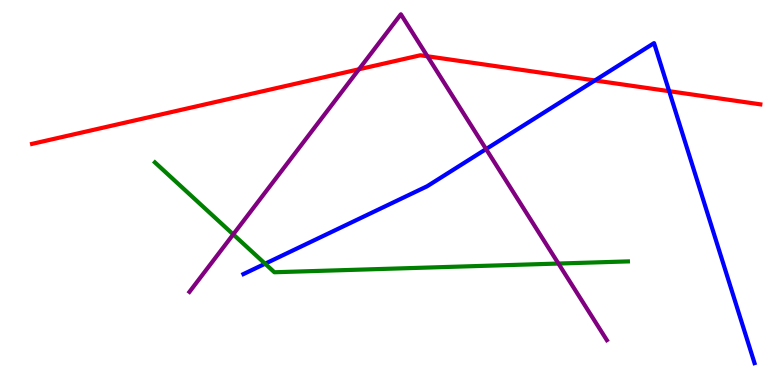[{'lines': ['blue', 'red'], 'intersections': [{'x': 7.68, 'y': 7.91}, {'x': 8.63, 'y': 7.63}]}, {'lines': ['green', 'red'], 'intersections': []}, {'lines': ['purple', 'red'], 'intersections': [{'x': 4.63, 'y': 8.2}, {'x': 5.52, 'y': 8.54}]}, {'lines': ['blue', 'green'], 'intersections': [{'x': 3.42, 'y': 3.15}]}, {'lines': ['blue', 'purple'], 'intersections': [{'x': 6.27, 'y': 6.13}]}, {'lines': ['green', 'purple'], 'intersections': [{'x': 3.01, 'y': 3.91}, {'x': 7.21, 'y': 3.15}]}]